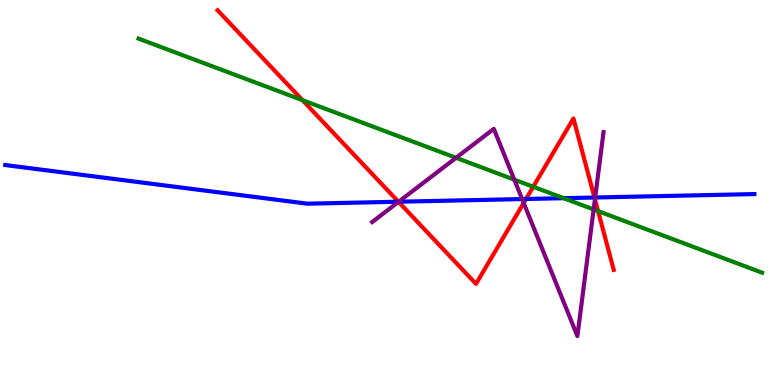[{'lines': ['blue', 'red'], 'intersections': [{'x': 5.14, 'y': 4.76}, {'x': 6.79, 'y': 4.83}, {'x': 7.67, 'y': 4.87}]}, {'lines': ['green', 'red'], 'intersections': [{'x': 3.9, 'y': 7.4}, {'x': 6.88, 'y': 5.15}, {'x': 7.72, 'y': 4.52}]}, {'lines': ['purple', 'red'], 'intersections': [{'x': 5.14, 'y': 4.76}, {'x': 6.76, 'y': 4.73}, {'x': 7.68, 'y': 4.82}]}, {'lines': ['blue', 'green'], 'intersections': [{'x': 7.27, 'y': 4.85}]}, {'lines': ['blue', 'purple'], 'intersections': [{'x': 5.14, 'y': 4.76}, {'x': 6.74, 'y': 4.83}, {'x': 7.68, 'y': 4.87}]}, {'lines': ['green', 'purple'], 'intersections': [{'x': 5.88, 'y': 5.9}, {'x': 6.64, 'y': 5.33}, {'x': 7.66, 'y': 4.56}]}]